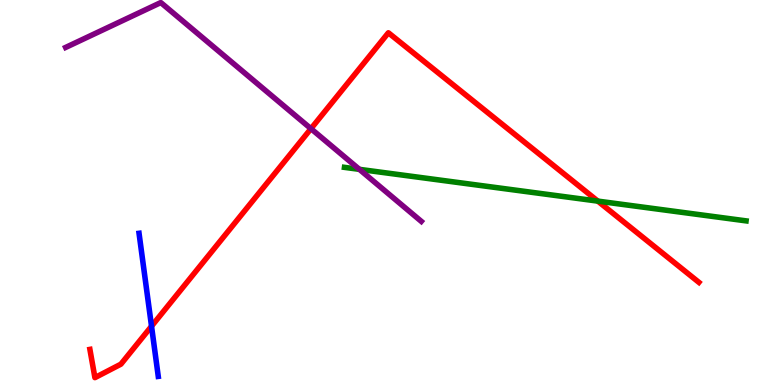[{'lines': ['blue', 'red'], 'intersections': [{'x': 1.96, 'y': 1.53}]}, {'lines': ['green', 'red'], 'intersections': [{'x': 7.71, 'y': 4.78}]}, {'lines': ['purple', 'red'], 'intersections': [{'x': 4.01, 'y': 6.66}]}, {'lines': ['blue', 'green'], 'intersections': []}, {'lines': ['blue', 'purple'], 'intersections': []}, {'lines': ['green', 'purple'], 'intersections': [{'x': 4.64, 'y': 5.6}]}]